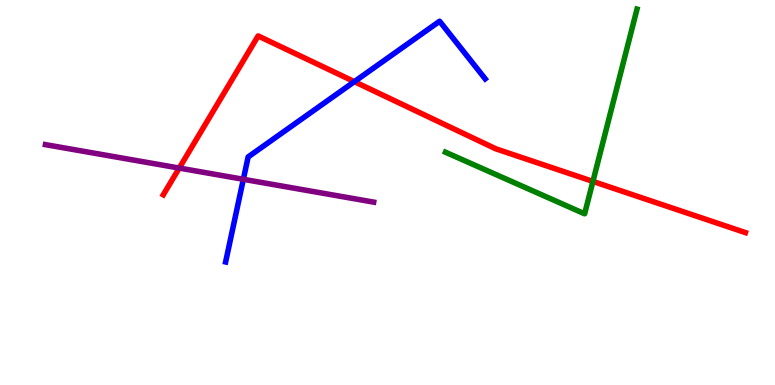[{'lines': ['blue', 'red'], 'intersections': [{'x': 4.57, 'y': 7.88}]}, {'lines': ['green', 'red'], 'intersections': [{'x': 7.65, 'y': 5.29}]}, {'lines': ['purple', 'red'], 'intersections': [{'x': 2.31, 'y': 5.63}]}, {'lines': ['blue', 'green'], 'intersections': []}, {'lines': ['blue', 'purple'], 'intersections': [{'x': 3.14, 'y': 5.34}]}, {'lines': ['green', 'purple'], 'intersections': []}]